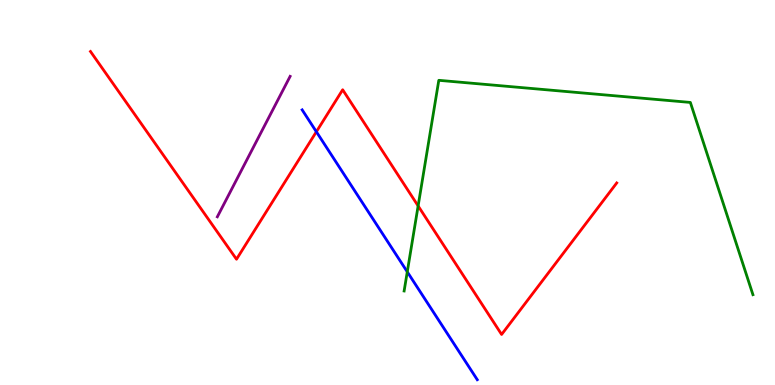[{'lines': ['blue', 'red'], 'intersections': [{'x': 4.08, 'y': 6.58}]}, {'lines': ['green', 'red'], 'intersections': [{'x': 5.4, 'y': 4.65}]}, {'lines': ['purple', 'red'], 'intersections': []}, {'lines': ['blue', 'green'], 'intersections': [{'x': 5.26, 'y': 2.94}]}, {'lines': ['blue', 'purple'], 'intersections': []}, {'lines': ['green', 'purple'], 'intersections': []}]